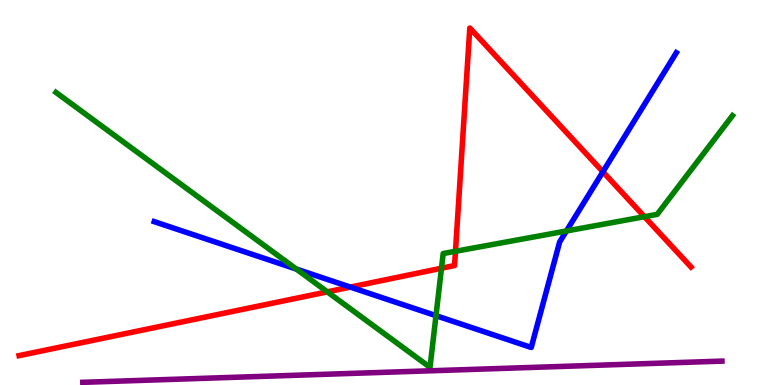[{'lines': ['blue', 'red'], 'intersections': [{'x': 4.52, 'y': 2.54}, {'x': 7.78, 'y': 5.54}]}, {'lines': ['green', 'red'], 'intersections': [{'x': 4.22, 'y': 2.42}, {'x': 5.7, 'y': 3.03}, {'x': 5.88, 'y': 3.47}, {'x': 8.32, 'y': 4.37}]}, {'lines': ['purple', 'red'], 'intersections': []}, {'lines': ['blue', 'green'], 'intersections': [{'x': 3.82, 'y': 3.01}, {'x': 5.63, 'y': 1.8}, {'x': 7.31, 'y': 4.0}]}, {'lines': ['blue', 'purple'], 'intersections': []}, {'lines': ['green', 'purple'], 'intersections': []}]